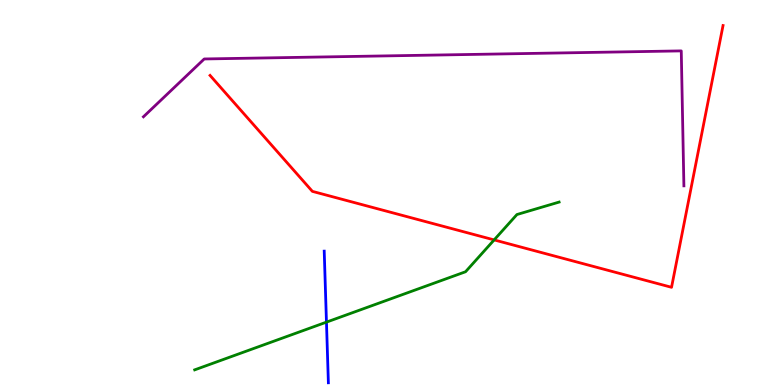[{'lines': ['blue', 'red'], 'intersections': []}, {'lines': ['green', 'red'], 'intersections': [{'x': 6.38, 'y': 3.77}]}, {'lines': ['purple', 'red'], 'intersections': []}, {'lines': ['blue', 'green'], 'intersections': [{'x': 4.21, 'y': 1.63}]}, {'lines': ['blue', 'purple'], 'intersections': []}, {'lines': ['green', 'purple'], 'intersections': []}]